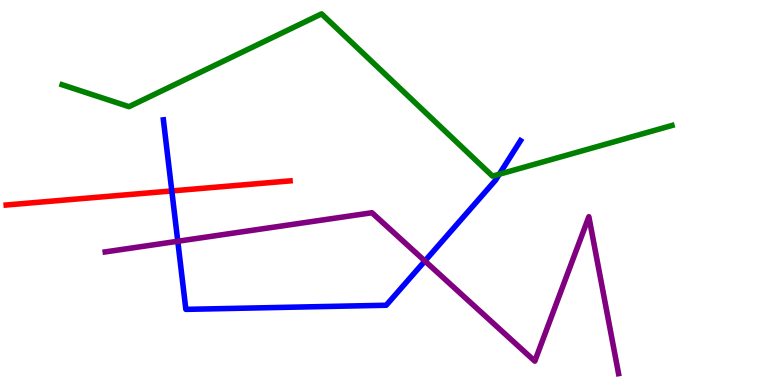[{'lines': ['blue', 'red'], 'intersections': [{'x': 2.22, 'y': 5.04}]}, {'lines': ['green', 'red'], 'intersections': []}, {'lines': ['purple', 'red'], 'intersections': []}, {'lines': ['blue', 'green'], 'intersections': [{'x': 6.44, 'y': 5.47}]}, {'lines': ['blue', 'purple'], 'intersections': [{'x': 2.29, 'y': 3.73}, {'x': 5.48, 'y': 3.22}]}, {'lines': ['green', 'purple'], 'intersections': []}]